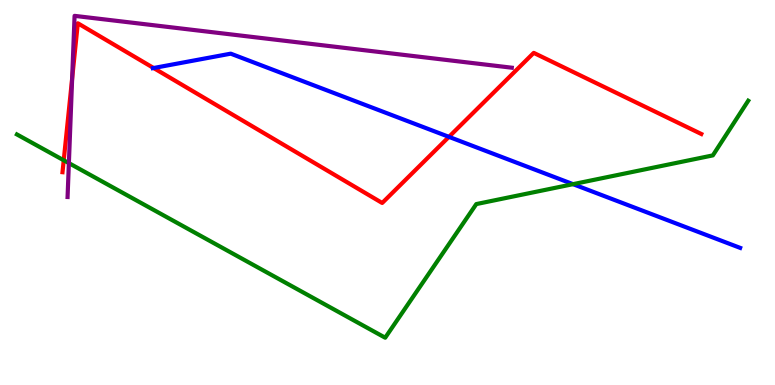[{'lines': ['blue', 'red'], 'intersections': [{'x': 1.98, 'y': 8.23}, {'x': 5.79, 'y': 6.45}]}, {'lines': ['green', 'red'], 'intersections': [{'x': 0.822, 'y': 5.84}]}, {'lines': ['purple', 'red'], 'intersections': [{'x': 0.931, 'y': 7.97}]}, {'lines': ['blue', 'green'], 'intersections': [{'x': 7.39, 'y': 5.22}]}, {'lines': ['blue', 'purple'], 'intersections': []}, {'lines': ['green', 'purple'], 'intersections': [{'x': 0.889, 'y': 5.76}]}]